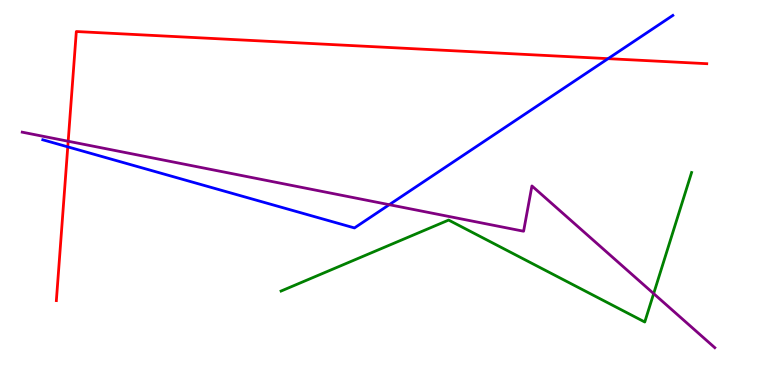[{'lines': ['blue', 'red'], 'intersections': [{'x': 0.874, 'y': 6.19}, {'x': 7.85, 'y': 8.48}]}, {'lines': ['green', 'red'], 'intersections': []}, {'lines': ['purple', 'red'], 'intersections': [{'x': 0.88, 'y': 6.33}]}, {'lines': ['blue', 'green'], 'intersections': []}, {'lines': ['blue', 'purple'], 'intersections': [{'x': 5.02, 'y': 4.68}]}, {'lines': ['green', 'purple'], 'intersections': [{'x': 8.43, 'y': 2.37}]}]